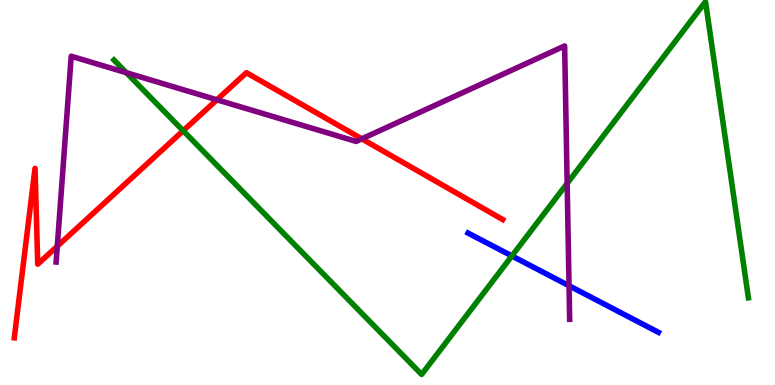[{'lines': ['blue', 'red'], 'intersections': []}, {'lines': ['green', 'red'], 'intersections': [{'x': 2.36, 'y': 6.6}]}, {'lines': ['purple', 'red'], 'intersections': [{'x': 0.739, 'y': 3.6}, {'x': 2.8, 'y': 7.41}, {'x': 4.67, 'y': 6.39}]}, {'lines': ['blue', 'green'], 'intersections': [{'x': 6.61, 'y': 3.35}]}, {'lines': ['blue', 'purple'], 'intersections': [{'x': 7.34, 'y': 2.58}]}, {'lines': ['green', 'purple'], 'intersections': [{'x': 1.63, 'y': 8.11}, {'x': 7.32, 'y': 5.24}]}]